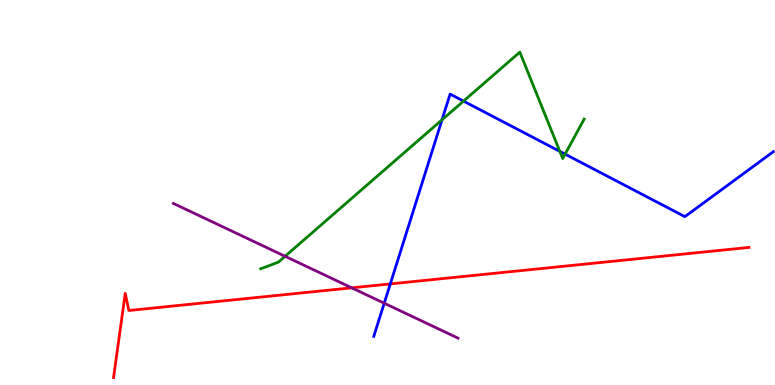[{'lines': ['blue', 'red'], 'intersections': [{'x': 5.04, 'y': 2.63}]}, {'lines': ['green', 'red'], 'intersections': []}, {'lines': ['purple', 'red'], 'intersections': [{'x': 4.54, 'y': 2.52}]}, {'lines': ['blue', 'green'], 'intersections': [{'x': 5.7, 'y': 6.89}, {'x': 5.98, 'y': 7.37}, {'x': 7.22, 'y': 6.07}, {'x': 7.29, 'y': 6.0}]}, {'lines': ['blue', 'purple'], 'intersections': [{'x': 4.96, 'y': 2.12}]}, {'lines': ['green', 'purple'], 'intersections': [{'x': 3.68, 'y': 3.34}]}]